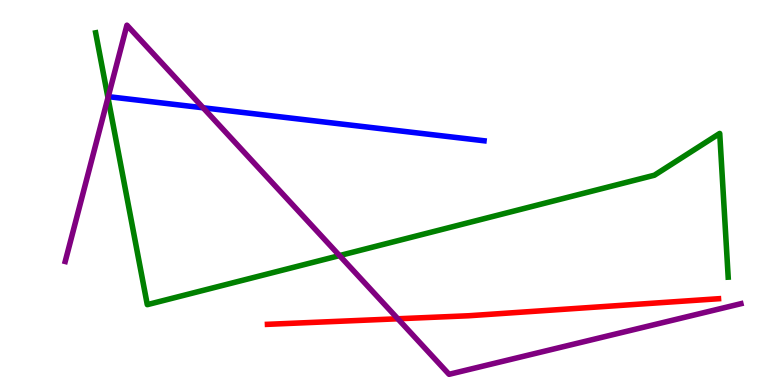[{'lines': ['blue', 'red'], 'intersections': []}, {'lines': ['green', 'red'], 'intersections': []}, {'lines': ['purple', 'red'], 'intersections': [{'x': 5.13, 'y': 1.72}]}, {'lines': ['blue', 'green'], 'intersections': []}, {'lines': ['blue', 'purple'], 'intersections': [{'x': 2.62, 'y': 7.2}]}, {'lines': ['green', 'purple'], 'intersections': [{'x': 1.39, 'y': 7.46}, {'x': 4.38, 'y': 3.36}]}]